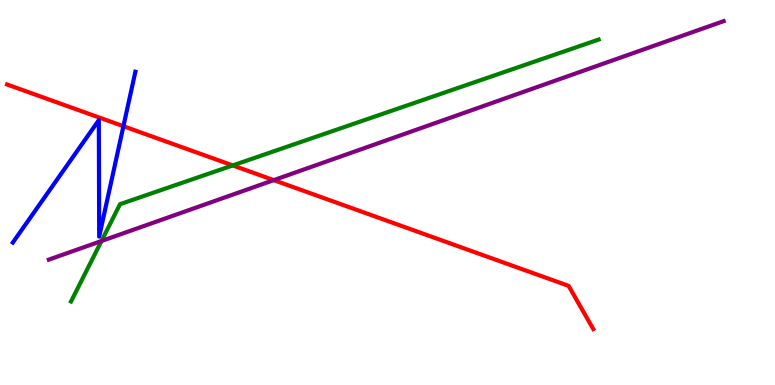[{'lines': ['blue', 'red'], 'intersections': [{'x': 1.59, 'y': 6.72}]}, {'lines': ['green', 'red'], 'intersections': [{'x': 3.0, 'y': 5.7}]}, {'lines': ['purple', 'red'], 'intersections': [{'x': 3.53, 'y': 5.32}]}, {'lines': ['blue', 'green'], 'intersections': []}, {'lines': ['blue', 'purple'], 'intersections': []}, {'lines': ['green', 'purple'], 'intersections': [{'x': 1.31, 'y': 3.74}]}]